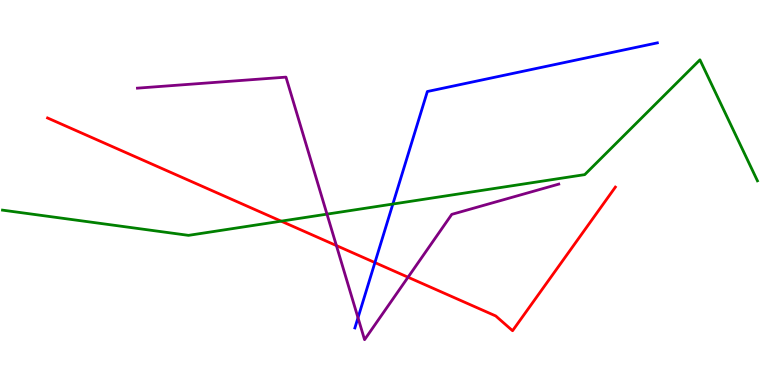[{'lines': ['blue', 'red'], 'intersections': [{'x': 4.84, 'y': 3.18}]}, {'lines': ['green', 'red'], 'intersections': [{'x': 3.63, 'y': 4.26}]}, {'lines': ['purple', 'red'], 'intersections': [{'x': 4.34, 'y': 3.62}, {'x': 5.27, 'y': 2.8}]}, {'lines': ['blue', 'green'], 'intersections': [{'x': 5.07, 'y': 4.7}]}, {'lines': ['blue', 'purple'], 'intersections': [{'x': 4.62, 'y': 1.75}]}, {'lines': ['green', 'purple'], 'intersections': [{'x': 4.22, 'y': 4.44}]}]